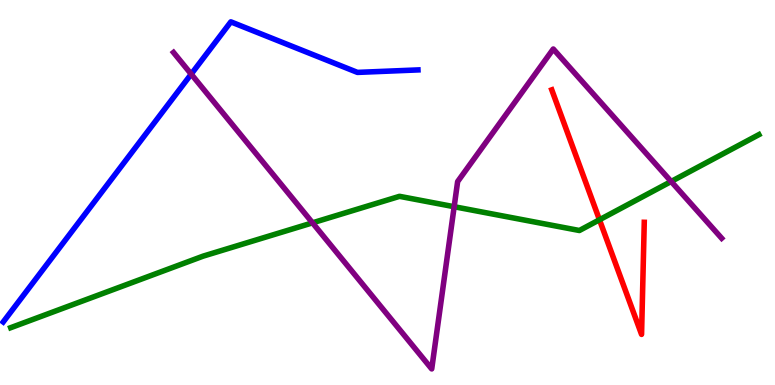[{'lines': ['blue', 'red'], 'intersections': []}, {'lines': ['green', 'red'], 'intersections': [{'x': 7.74, 'y': 4.29}]}, {'lines': ['purple', 'red'], 'intersections': []}, {'lines': ['blue', 'green'], 'intersections': []}, {'lines': ['blue', 'purple'], 'intersections': [{'x': 2.47, 'y': 8.07}]}, {'lines': ['green', 'purple'], 'intersections': [{'x': 4.03, 'y': 4.21}, {'x': 5.86, 'y': 4.63}, {'x': 8.66, 'y': 5.29}]}]